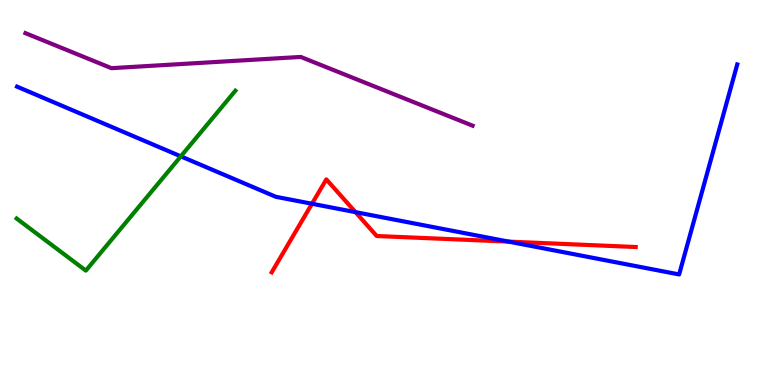[{'lines': ['blue', 'red'], 'intersections': [{'x': 4.03, 'y': 4.71}, {'x': 4.59, 'y': 4.49}, {'x': 6.56, 'y': 3.72}]}, {'lines': ['green', 'red'], 'intersections': []}, {'lines': ['purple', 'red'], 'intersections': []}, {'lines': ['blue', 'green'], 'intersections': [{'x': 2.33, 'y': 5.94}]}, {'lines': ['blue', 'purple'], 'intersections': []}, {'lines': ['green', 'purple'], 'intersections': []}]